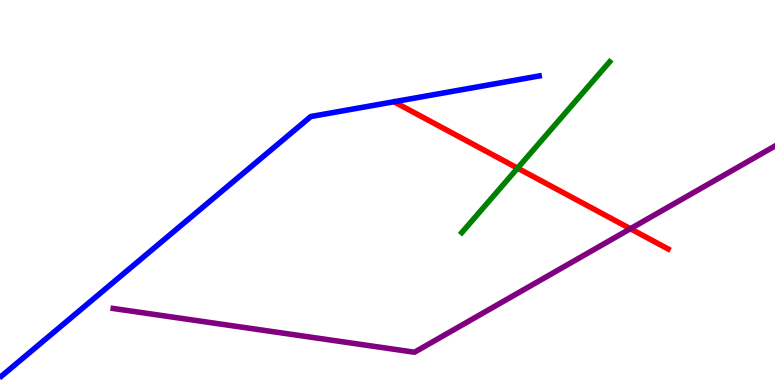[{'lines': ['blue', 'red'], 'intersections': []}, {'lines': ['green', 'red'], 'intersections': [{'x': 6.68, 'y': 5.63}]}, {'lines': ['purple', 'red'], 'intersections': [{'x': 8.13, 'y': 4.06}]}, {'lines': ['blue', 'green'], 'intersections': []}, {'lines': ['blue', 'purple'], 'intersections': []}, {'lines': ['green', 'purple'], 'intersections': []}]